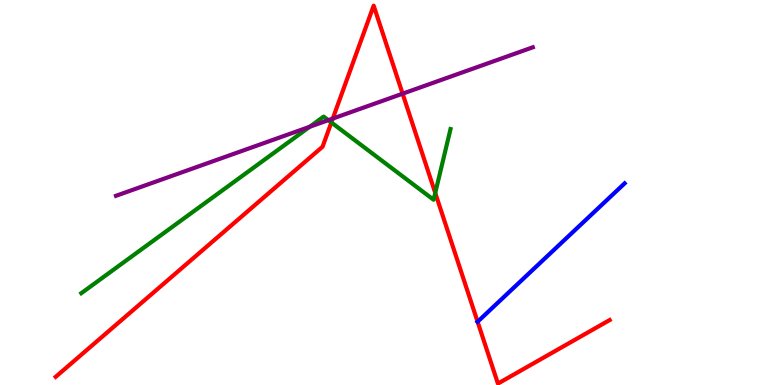[{'lines': ['blue', 'red'], 'intersections': [{'x': 6.16, 'y': 1.64}]}, {'lines': ['green', 'red'], 'intersections': [{'x': 4.28, 'y': 6.82}, {'x': 5.62, 'y': 4.99}]}, {'lines': ['purple', 'red'], 'intersections': [{'x': 4.29, 'y': 6.92}, {'x': 5.19, 'y': 7.57}]}, {'lines': ['blue', 'green'], 'intersections': []}, {'lines': ['blue', 'purple'], 'intersections': []}, {'lines': ['green', 'purple'], 'intersections': [{'x': 4.0, 'y': 6.71}, {'x': 4.24, 'y': 6.88}]}]